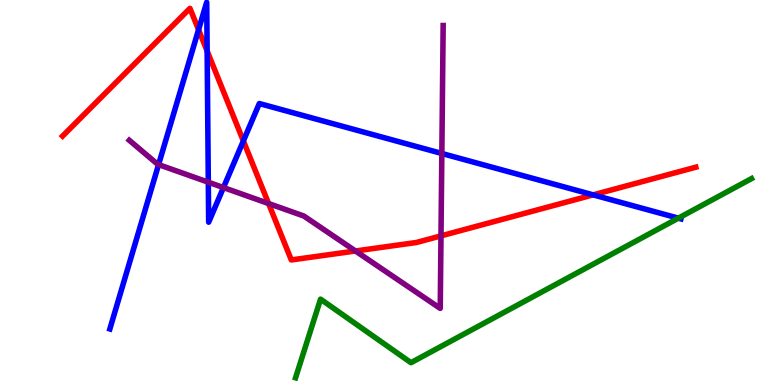[{'lines': ['blue', 'red'], 'intersections': [{'x': 2.56, 'y': 9.23}, {'x': 2.67, 'y': 8.67}, {'x': 3.14, 'y': 6.34}, {'x': 7.65, 'y': 4.94}]}, {'lines': ['green', 'red'], 'intersections': []}, {'lines': ['purple', 'red'], 'intersections': [{'x': 3.47, 'y': 4.71}, {'x': 4.59, 'y': 3.48}, {'x': 5.69, 'y': 3.87}]}, {'lines': ['blue', 'green'], 'intersections': [{'x': 8.75, 'y': 4.33}]}, {'lines': ['blue', 'purple'], 'intersections': [{'x': 2.05, 'y': 5.72}, {'x': 2.69, 'y': 5.27}, {'x': 2.88, 'y': 5.13}, {'x': 5.7, 'y': 6.01}]}, {'lines': ['green', 'purple'], 'intersections': []}]